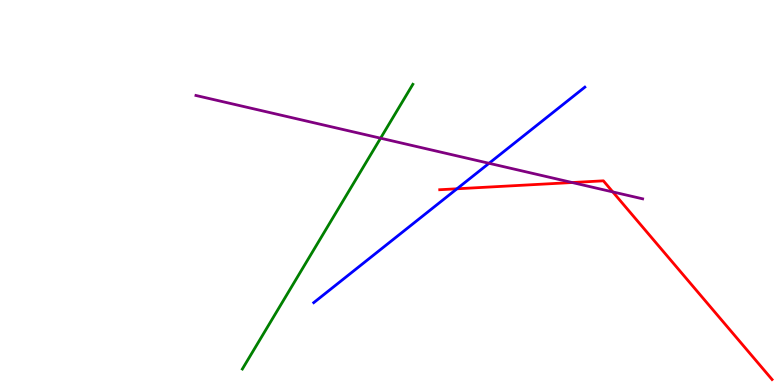[{'lines': ['blue', 'red'], 'intersections': [{'x': 5.9, 'y': 5.1}]}, {'lines': ['green', 'red'], 'intersections': []}, {'lines': ['purple', 'red'], 'intersections': [{'x': 7.38, 'y': 5.26}, {'x': 7.91, 'y': 5.02}]}, {'lines': ['blue', 'green'], 'intersections': []}, {'lines': ['blue', 'purple'], 'intersections': [{'x': 6.31, 'y': 5.76}]}, {'lines': ['green', 'purple'], 'intersections': [{'x': 4.91, 'y': 6.41}]}]